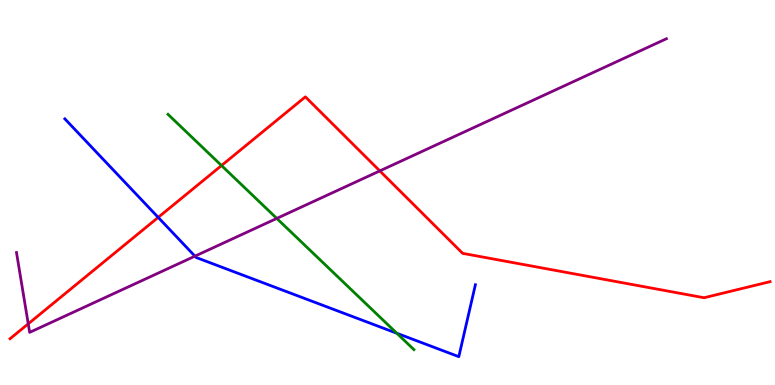[{'lines': ['blue', 'red'], 'intersections': [{'x': 2.04, 'y': 4.35}]}, {'lines': ['green', 'red'], 'intersections': [{'x': 2.86, 'y': 5.7}]}, {'lines': ['purple', 'red'], 'intersections': [{'x': 0.364, 'y': 1.59}, {'x': 4.9, 'y': 5.56}]}, {'lines': ['blue', 'green'], 'intersections': [{'x': 5.12, 'y': 1.34}]}, {'lines': ['blue', 'purple'], 'intersections': [{'x': 2.52, 'y': 3.35}]}, {'lines': ['green', 'purple'], 'intersections': [{'x': 3.57, 'y': 4.33}]}]